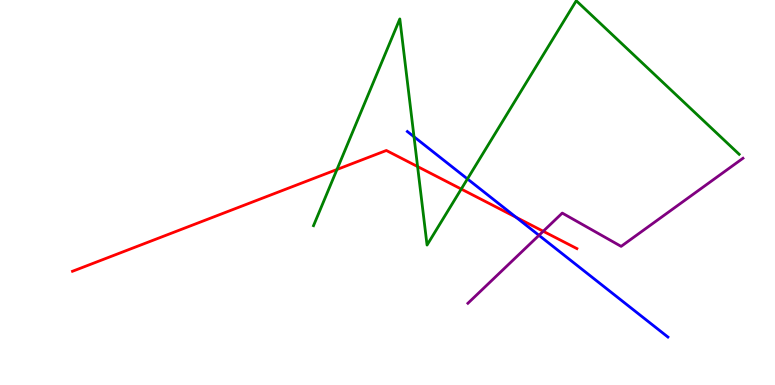[{'lines': ['blue', 'red'], 'intersections': [{'x': 6.66, 'y': 4.36}]}, {'lines': ['green', 'red'], 'intersections': [{'x': 4.35, 'y': 5.6}, {'x': 5.39, 'y': 5.67}, {'x': 5.95, 'y': 5.09}]}, {'lines': ['purple', 'red'], 'intersections': [{'x': 7.01, 'y': 3.99}]}, {'lines': ['blue', 'green'], 'intersections': [{'x': 5.34, 'y': 6.45}, {'x': 6.03, 'y': 5.35}]}, {'lines': ['blue', 'purple'], 'intersections': [{'x': 6.95, 'y': 3.89}]}, {'lines': ['green', 'purple'], 'intersections': []}]